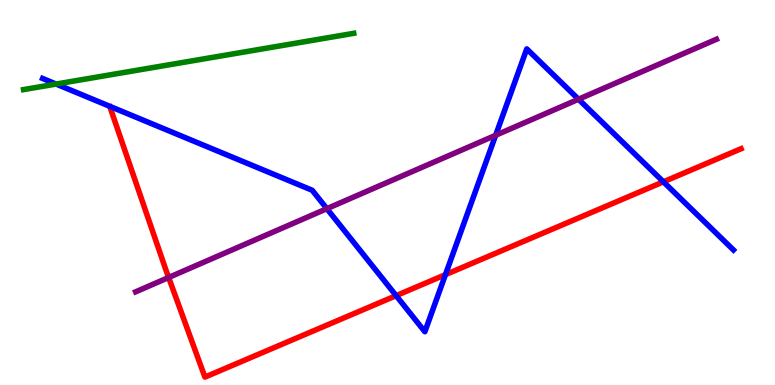[{'lines': ['blue', 'red'], 'intersections': [{'x': 5.11, 'y': 2.32}, {'x': 5.75, 'y': 2.87}, {'x': 8.56, 'y': 5.28}]}, {'lines': ['green', 'red'], 'intersections': []}, {'lines': ['purple', 'red'], 'intersections': [{'x': 2.18, 'y': 2.79}]}, {'lines': ['blue', 'green'], 'intersections': [{'x': 0.724, 'y': 7.82}]}, {'lines': ['blue', 'purple'], 'intersections': [{'x': 4.22, 'y': 4.58}, {'x': 6.4, 'y': 6.49}, {'x': 7.46, 'y': 7.42}]}, {'lines': ['green', 'purple'], 'intersections': []}]